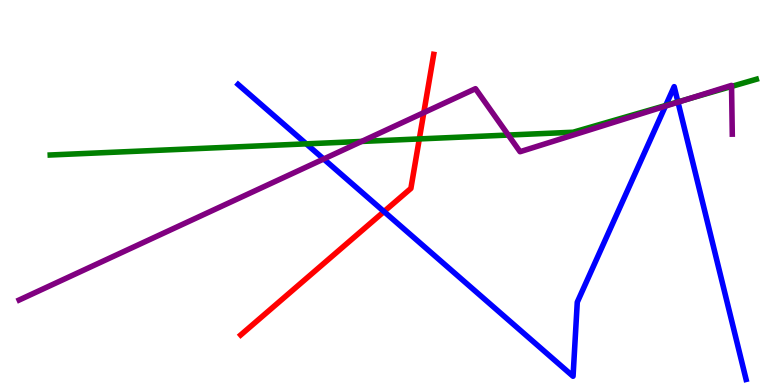[{'lines': ['blue', 'red'], 'intersections': [{'x': 4.95, 'y': 4.5}]}, {'lines': ['green', 'red'], 'intersections': [{'x': 5.41, 'y': 6.39}]}, {'lines': ['purple', 'red'], 'intersections': [{'x': 5.47, 'y': 7.07}]}, {'lines': ['blue', 'green'], 'intersections': [{'x': 3.95, 'y': 6.26}, {'x': 8.59, 'y': 7.26}, {'x': 8.75, 'y': 7.35}]}, {'lines': ['blue', 'purple'], 'intersections': [{'x': 4.18, 'y': 5.87}, {'x': 8.59, 'y': 7.24}, {'x': 8.75, 'y': 7.35}]}, {'lines': ['green', 'purple'], 'intersections': [{'x': 4.67, 'y': 6.33}, {'x': 6.56, 'y': 6.49}, {'x': 8.89, 'y': 7.43}, {'x': 9.44, 'y': 7.75}]}]